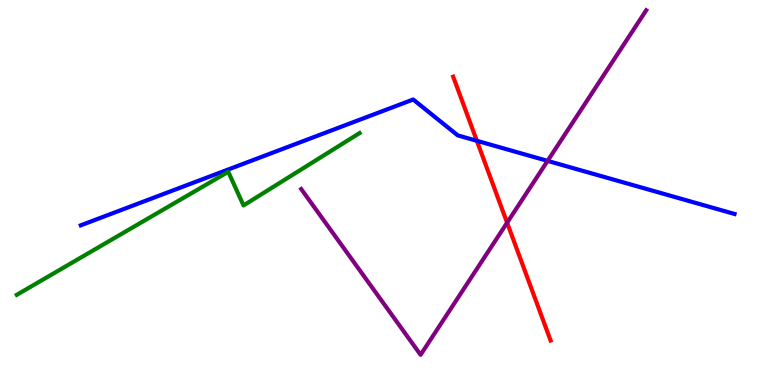[{'lines': ['blue', 'red'], 'intersections': [{'x': 6.15, 'y': 6.34}]}, {'lines': ['green', 'red'], 'intersections': []}, {'lines': ['purple', 'red'], 'intersections': [{'x': 6.54, 'y': 4.22}]}, {'lines': ['blue', 'green'], 'intersections': []}, {'lines': ['blue', 'purple'], 'intersections': [{'x': 7.07, 'y': 5.82}]}, {'lines': ['green', 'purple'], 'intersections': []}]